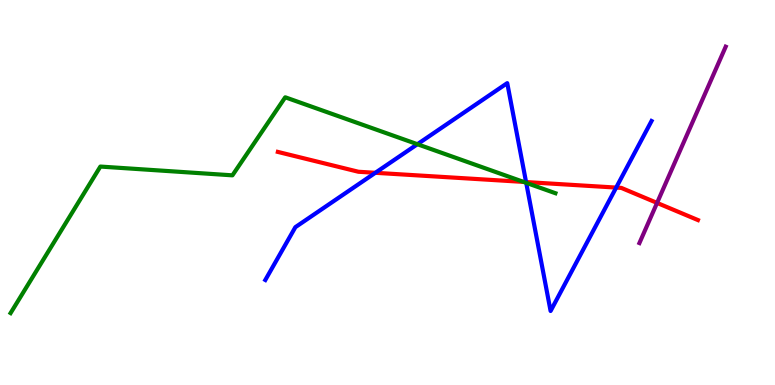[{'lines': ['blue', 'red'], 'intersections': [{'x': 4.84, 'y': 5.51}, {'x': 6.79, 'y': 5.27}, {'x': 7.95, 'y': 5.13}]}, {'lines': ['green', 'red'], 'intersections': [{'x': 6.76, 'y': 5.28}]}, {'lines': ['purple', 'red'], 'intersections': [{'x': 8.48, 'y': 4.73}]}, {'lines': ['blue', 'green'], 'intersections': [{'x': 5.39, 'y': 6.25}, {'x': 6.79, 'y': 5.25}]}, {'lines': ['blue', 'purple'], 'intersections': []}, {'lines': ['green', 'purple'], 'intersections': []}]